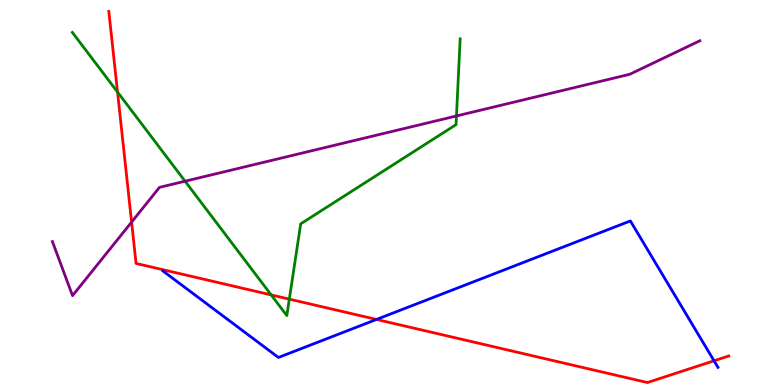[{'lines': ['blue', 'red'], 'intersections': [{'x': 4.86, 'y': 1.7}, {'x': 9.21, 'y': 0.629}]}, {'lines': ['green', 'red'], 'intersections': [{'x': 1.52, 'y': 7.61}, {'x': 3.5, 'y': 2.34}, {'x': 3.73, 'y': 2.23}]}, {'lines': ['purple', 'red'], 'intersections': [{'x': 1.7, 'y': 4.23}]}, {'lines': ['blue', 'green'], 'intersections': []}, {'lines': ['blue', 'purple'], 'intersections': []}, {'lines': ['green', 'purple'], 'intersections': [{'x': 2.39, 'y': 5.29}, {'x': 5.89, 'y': 6.99}]}]